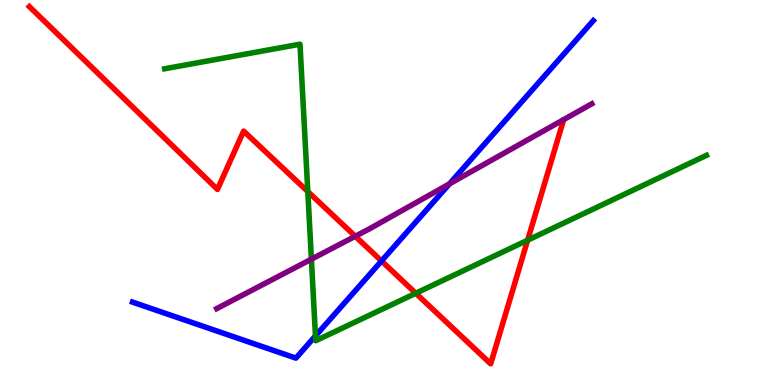[{'lines': ['blue', 'red'], 'intersections': [{'x': 4.92, 'y': 3.22}]}, {'lines': ['green', 'red'], 'intersections': [{'x': 3.97, 'y': 5.02}, {'x': 5.36, 'y': 2.38}, {'x': 6.81, 'y': 3.76}]}, {'lines': ['purple', 'red'], 'intersections': [{'x': 4.58, 'y': 3.86}]}, {'lines': ['blue', 'green'], 'intersections': [{'x': 4.07, 'y': 1.27}]}, {'lines': ['blue', 'purple'], 'intersections': [{'x': 5.8, 'y': 5.22}]}, {'lines': ['green', 'purple'], 'intersections': [{'x': 4.02, 'y': 3.27}]}]